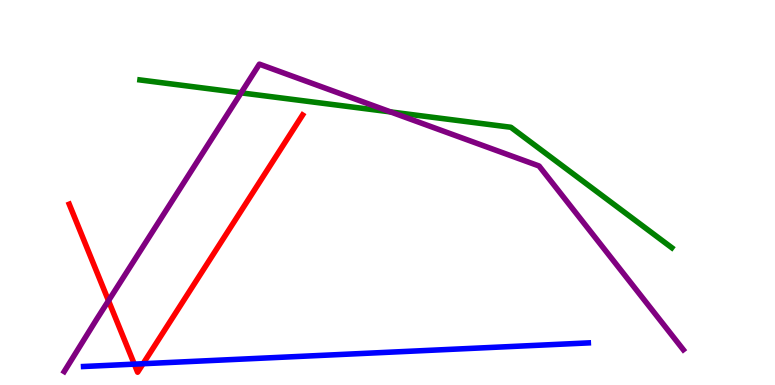[{'lines': ['blue', 'red'], 'intersections': [{'x': 1.73, 'y': 0.542}, {'x': 1.85, 'y': 0.553}]}, {'lines': ['green', 'red'], 'intersections': []}, {'lines': ['purple', 'red'], 'intersections': [{'x': 1.4, 'y': 2.19}]}, {'lines': ['blue', 'green'], 'intersections': []}, {'lines': ['blue', 'purple'], 'intersections': []}, {'lines': ['green', 'purple'], 'intersections': [{'x': 3.11, 'y': 7.59}, {'x': 5.04, 'y': 7.09}]}]